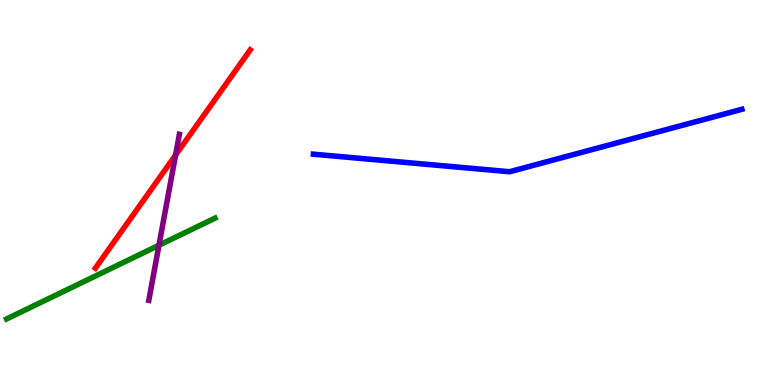[{'lines': ['blue', 'red'], 'intersections': []}, {'lines': ['green', 'red'], 'intersections': []}, {'lines': ['purple', 'red'], 'intersections': [{'x': 2.27, 'y': 5.97}]}, {'lines': ['blue', 'green'], 'intersections': []}, {'lines': ['blue', 'purple'], 'intersections': []}, {'lines': ['green', 'purple'], 'intersections': [{'x': 2.05, 'y': 3.63}]}]